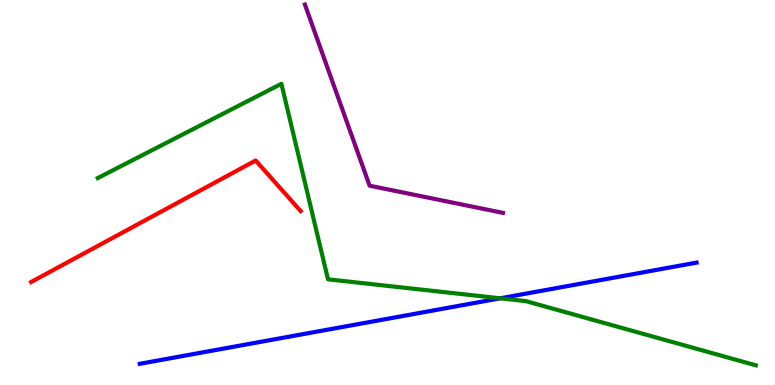[{'lines': ['blue', 'red'], 'intersections': []}, {'lines': ['green', 'red'], 'intersections': []}, {'lines': ['purple', 'red'], 'intersections': []}, {'lines': ['blue', 'green'], 'intersections': [{'x': 6.45, 'y': 2.25}]}, {'lines': ['blue', 'purple'], 'intersections': []}, {'lines': ['green', 'purple'], 'intersections': []}]